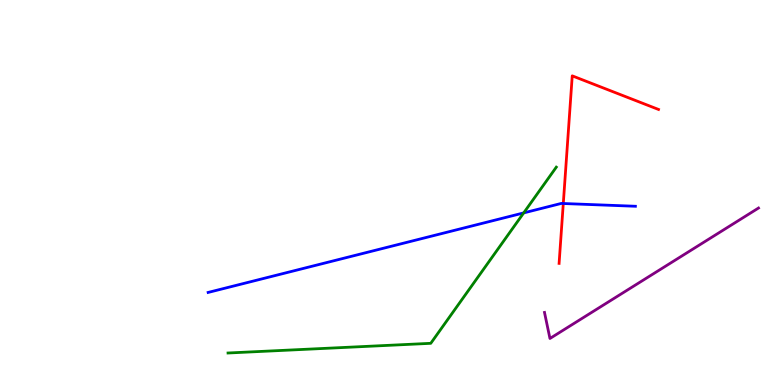[{'lines': ['blue', 'red'], 'intersections': [{'x': 7.27, 'y': 4.71}]}, {'lines': ['green', 'red'], 'intersections': []}, {'lines': ['purple', 'red'], 'intersections': []}, {'lines': ['blue', 'green'], 'intersections': [{'x': 6.76, 'y': 4.47}]}, {'lines': ['blue', 'purple'], 'intersections': []}, {'lines': ['green', 'purple'], 'intersections': []}]